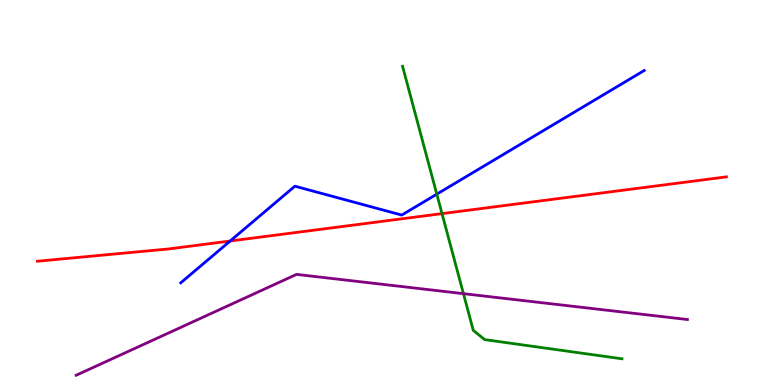[{'lines': ['blue', 'red'], 'intersections': [{'x': 2.97, 'y': 3.74}]}, {'lines': ['green', 'red'], 'intersections': [{'x': 5.7, 'y': 4.45}]}, {'lines': ['purple', 'red'], 'intersections': []}, {'lines': ['blue', 'green'], 'intersections': [{'x': 5.64, 'y': 4.96}]}, {'lines': ['blue', 'purple'], 'intersections': []}, {'lines': ['green', 'purple'], 'intersections': [{'x': 5.98, 'y': 2.37}]}]